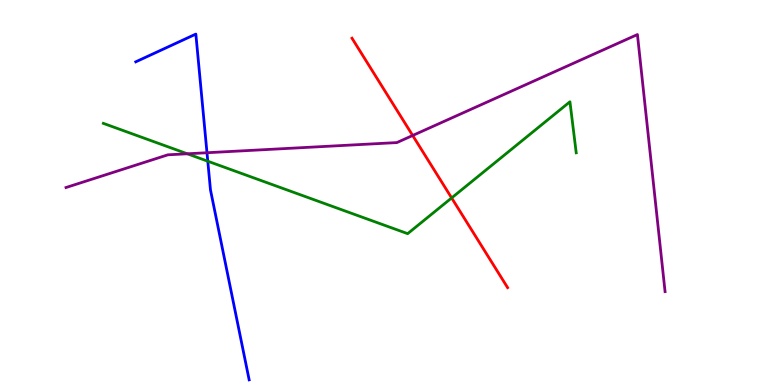[{'lines': ['blue', 'red'], 'intersections': []}, {'lines': ['green', 'red'], 'intersections': [{'x': 5.83, 'y': 4.86}]}, {'lines': ['purple', 'red'], 'intersections': [{'x': 5.32, 'y': 6.48}]}, {'lines': ['blue', 'green'], 'intersections': [{'x': 2.68, 'y': 5.81}]}, {'lines': ['blue', 'purple'], 'intersections': [{'x': 2.67, 'y': 6.03}]}, {'lines': ['green', 'purple'], 'intersections': [{'x': 2.42, 'y': 6.01}]}]